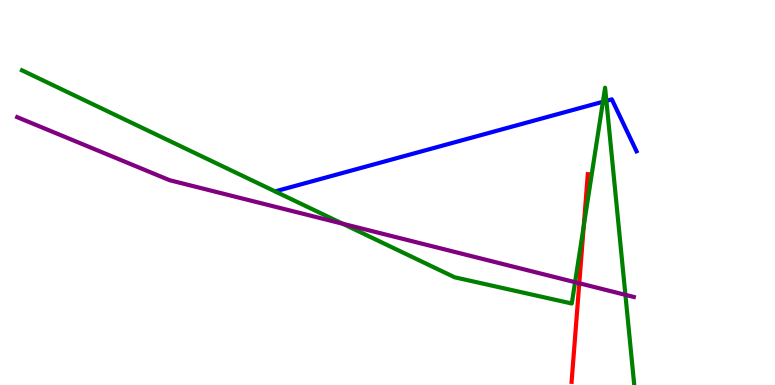[{'lines': ['blue', 'red'], 'intersections': []}, {'lines': ['green', 'red'], 'intersections': [{'x': 7.53, 'y': 4.13}]}, {'lines': ['purple', 'red'], 'intersections': [{'x': 7.47, 'y': 2.64}]}, {'lines': ['blue', 'green'], 'intersections': [{'x': 7.78, 'y': 7.36}, {'x': 7.82, 'y': 7.38}]}, {'lines': ['blue', 'purple'], 'intersections': []}, {'lines': ['green', 'purple'], 'intersections': [{'x': 4.42, 'y': 4.19}, {'x': 7.42, 'y': 2.67}, {'x': 8.07, 'y': 2.34}]}]